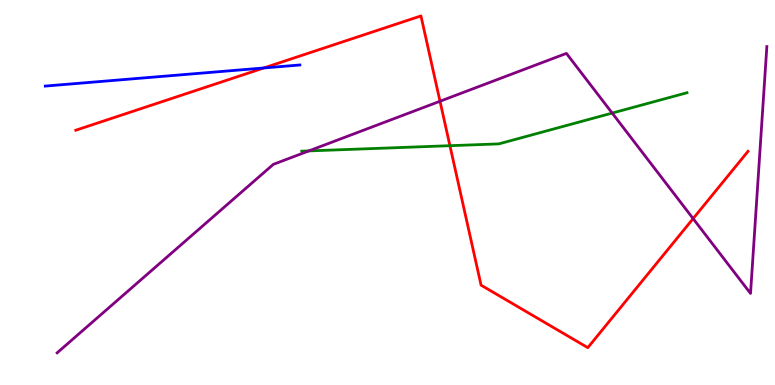[{'lines': ['blue', 'red'], 'intersections': [{'x': 3.4, 'y': 8.23}]}, {'lines': ['green', 'red'], 'intersections': [{'x': 5.81, 'y': 6.22}]}, {'lines': ['purple', 'red'], 'intersections': [{'x': 5.68, 'y': 7.37}, {'x': 8.94, 'y': 4.32}]}, {'lines': ['blue', 'green'], 'intersections': []}, {'lines': ['blue', 'purple'], 'intersections': []}, {'lines': ['green', 'purple'], 'intersections': [{'x': 3.98, 'y': 6.08}, {'x': 7.9, 'y': 7.06}]}]